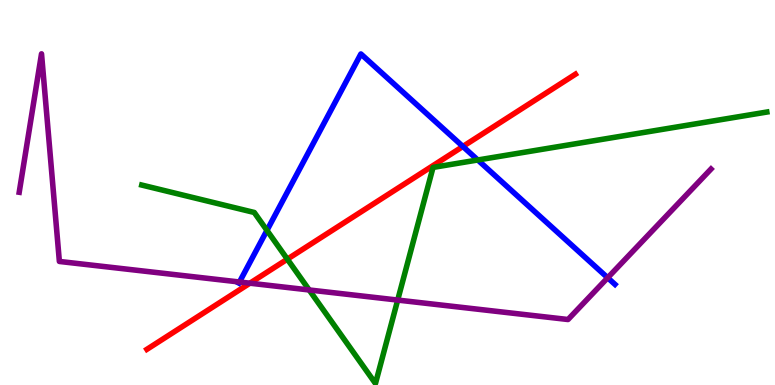[{'lines': ['blue', 'red'], 'intersections': [{'x': 5.97, 'y': 6.2}]}, {'lines': ['green', 'red'], 'intersections': [{'x': 3.71, 'y': 3.27}]}, {'lines': ['purple', 'red'], 'intersections': [{'x': 3.22, 'y': 2.64}]}, {'lines': ['blue', 'green'], 'intersections': [{'x': 3.44, 'y': 4.02}, {'x': 6.17, 'y': 5.84}]}, {'lines': ['blue', 'purple'], 'intersections': [{'x': 3.09, 'y': 2.68}, {'x': 7.84, 'y': 2.79}]}, {'lines': ['green', 'purple'], 'intersections': [{'x': 3.99, 'y': 2.47}, {'x': 5.13, 'y': 2.21}]}]